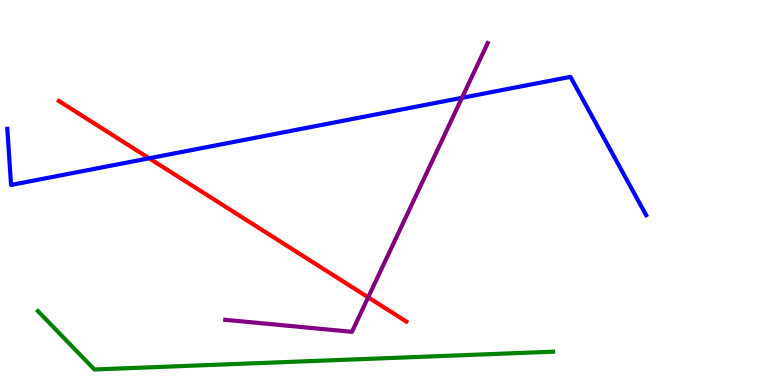[{'lines': ['blue', 'red'], 'intersections': [{'x': 1.92, 'y': 5.89}]}, {'lines': ['green', 'red'], 'intersections': []}, {'lines': ['purple', 'red'], 'intersections': [{'x': 4.75, 'y': 2.28}]}, {'lines': ['blue', 'green'], 'intersections': []}, {'lines': ['blue', 'purple'], 'intersections': [{'x': 5.96, 'y': 7.46}]}, {'lines': ['green', 'purple'], 'intersections': []}]